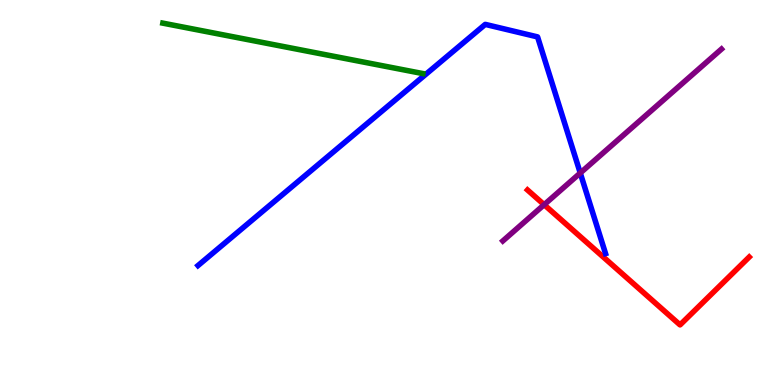[{'lines': ['blue', 'red'], 'intersections': []}, {'lines': ['green', 'red'], 'intersections': []}, {'lines': ['purple', 'red'], 'intersections': [{'x': 7.02, 'y': 4.68}]}, {'lines': ['blue', 'green'], 'intersections': []}, {'lines': ['blue', 'purple'], 'intersections': [{'x': 7.49, 'y': 5.51}]}, {'lines': ['green', 'purple'], 'intersections': []}]